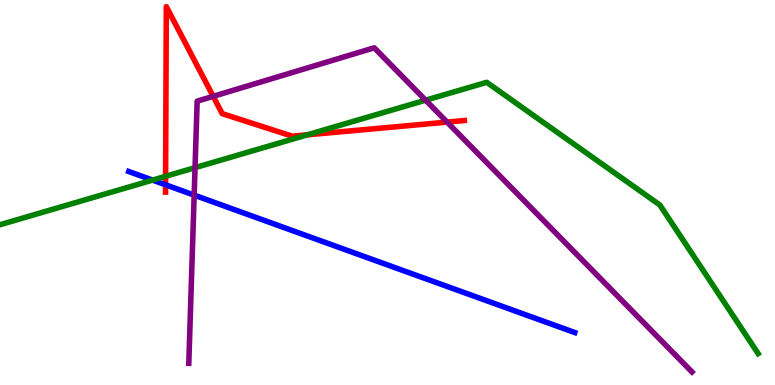[{'lines': ['blue', 'red'], 'intersections': [{'x': 2.14, 'y': 5.2}]}, {'lines': ['green', 'red'], 'intersections': [{'x': 2.14, 'y': 5.42}, {'x': 3.97, 'y': 6.5}]}, {'lines': ['purple', 'red'], 'intersections': [{'x': 2.75, 'y': 7.5}, {'x': 5.77, 'y': 6.83}]}, {'lines': ['blue', 'green'], 'intersections': [{'x': 1.97, 'y': 5.32}]}, {'lines': ['blue', 'purple'], 'intersections': [{'x': 2.51, 'y': 4.93}]}, {'lines': ['green', 'purple'], 'intersections': [{'x': 2.52, 'y': 5.64}, {'x': 5.49, 'y': 7.4}]}]